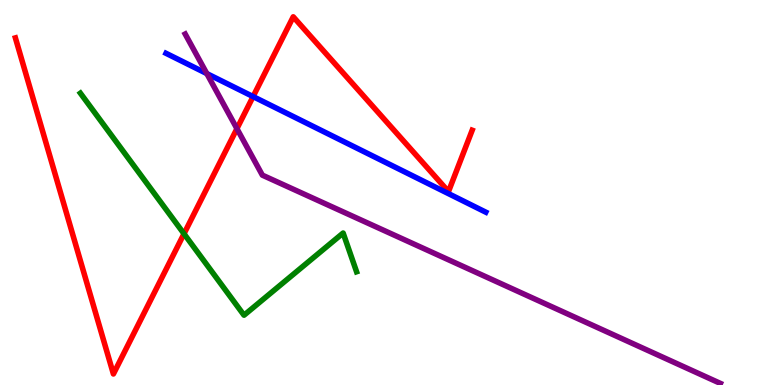[{'lines': ['blue', 'red'], 'intersections': [{'x': 3.27, 'y': 7.49}]}, {'lines': ['green', 'red'], 'intersections': [{'x': 2.37, 'y': 3.93}]}, {'lines': ['purple', 'red'], 'intersections': [{'x': 3.06, 'y': 6.66}]}, {'lines': ['blue', 'green'], 'intersections': []}, {'lines': ['blue', 'purple'], 'intersections': [{'x': 2.67, 'y': 8.09}]}, {'lines': ['green', 'purple'], 'intersections': []}]